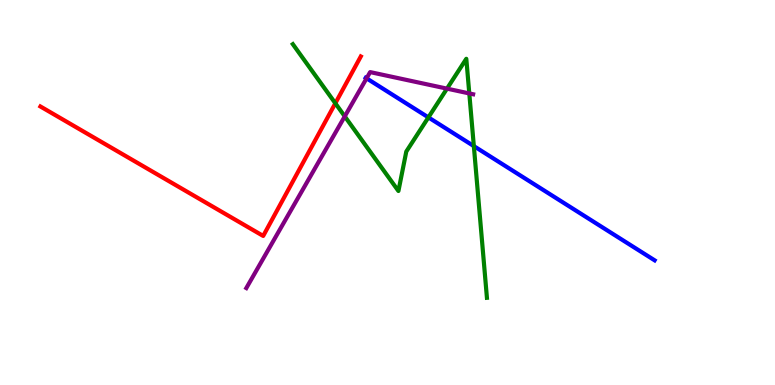[{'lines': ['blue', 'red'], 'intersections': []}, {'lines': ['green', 'red'], 'intersections': [{'x': 4.33, 'y': 7.32}]}, {'lines': ['purple', 'red'], 'intersections': []}, {'lines': ['blue', 'green'], 'intersections': [{'x': 5.53, 'y': 6.95}, {'x': 6.11, 'y': 6.21}]}, {'lines': ['blue', 'purple'], 'intersections': [{'x': 4.73, 'y': 7.97}]}, {'lines': ['green', 'purple'], 'intersections': [{'x': 4.45, 'y': 6.98}, {'x': 5.77, 'y': 7.7}, {'x': 6.06, 'y': 7.57}]}]